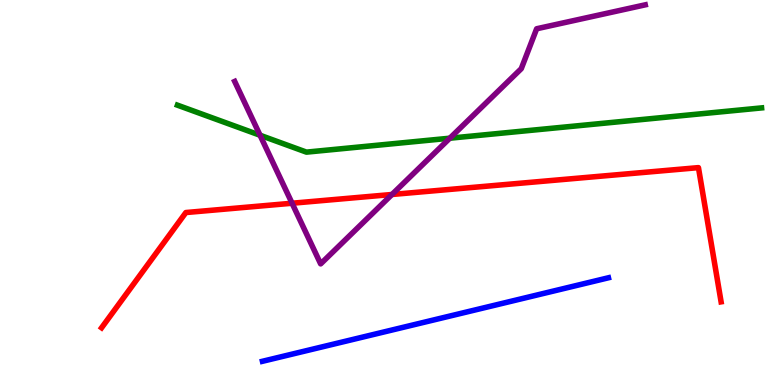[{'lines': ['blue', 'red'], 'intersections': []}, {'lines': ['green', 'red'], 'intersections': []}, {'lines': ['purple', 'red'], 'intersections': [{'x': 3.77, 'y': 4.72}, {'x': 5.06, 'y': 4.95}]}, {'lines': ['blue', 'green'], 'intersections': []}, {'lines': ['blue', 'purple'], 'intersections': []}, {'lines': ['green', 'purple'], 'intersections': [{'x': 3.36, 'y': 6.49}, {'x': 5.8, 'y': 6.41}]}]